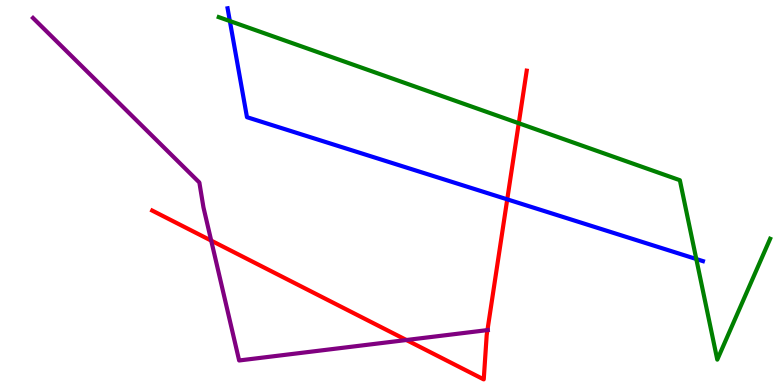[{'lines': ['blue', 'red'], 'intersections': [{'x': 6.55, 'y': 4.82}]}, {'lines': ['green', 'red'], 'intersections': [{'x': 6.69, 'y': 6.8}]}, {'lines': ['purple', 'red'], 'intersections': [{'x': 2.73, 'y': 3.75}, {'x': 5.24, 'y': 1.17}, {'x': 6.29, 'y': 1.43}]}, {'lines': ['blue', 'green'], 'intersections': [{'x': 2.97, 'y': 9.45}, {'x': 8.98, 'y': 3.27}]}, {'lines': ['blue', 'purple'], 'intersections': []}, {'lines': ['green', 'purple'], 'intersections': []}]